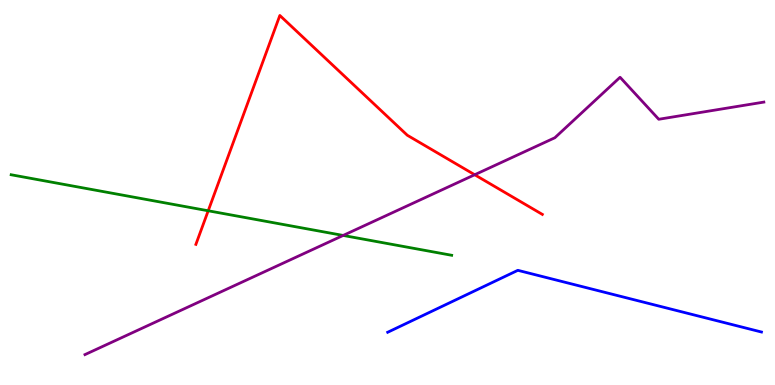[{'lines': ['blue', 'red'], 'intersections': []}, {'lines': ['green', 'red'], 'intersections': [{'x': 2.69, 'y': 4.53}]}, {'lines': ['purple', 'red'], 'intersections': [{'x': 6.13, 'y': 5.46}]}, {'lines': ['blue', 'green'], 'intersections': []}, {'lines': ['blue', 'purple'], 'intersections': []}, {'lines': ['green', 'purple'], 'intersections': [{'x': 4.43, 'y': 3.88}]}]